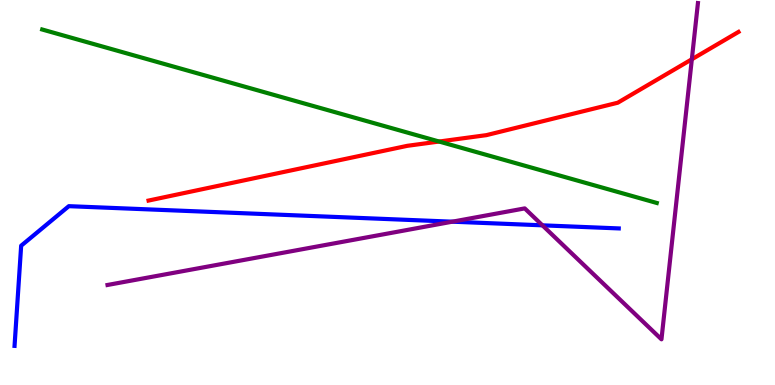[{'lines': ['blue', 'red'], 'intersections': []}, {'lines': ['green', 'red'], 'intersections': [{'x': 5.67, 'y': 6.32}]}, {'lines': ['purple', 'red'], 'intersections': [{'x': 8.93, 'y': 8.46}]}, {'lines': ['blue', 'green'], 'intersections': []}, {'lines': ['blue', 'purple'], 'intersections': [{'x': 5.84, 'y': 4.24}, {'x': 7.0, 'y': 4.15}]}, {'lines': ['green', 'purple'], 'intersections': []}]